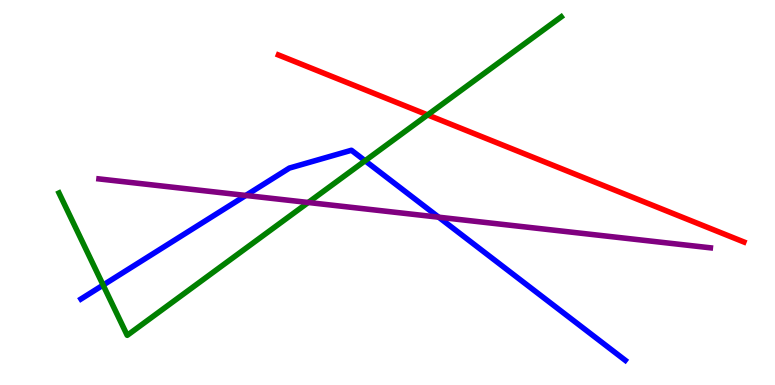[{'lines': ['blue', 'red'], 'intersections': []}, {'lines': ['green', 'red'], 'intersections': [{'x': 5.52, 'y': 7.02}]}, {'lines': ['purple', 'red'], 'intersections': []}, {'lines': ['blue', 'green'], 'intersections': [{'x': 1.33, 'y': 2.6}, {'x': 4.71, 'y': 5.82}]}, {'lines': ['blue', 'purple'], 'intersections': [{'x': 3.17, 'y': 4.92}, {'x': 5.66, 'y': 4.36}]}, {'lines': ['green', 'purple'], 'intersections': [{'x': 3.98, 'y': 4.74}]}]